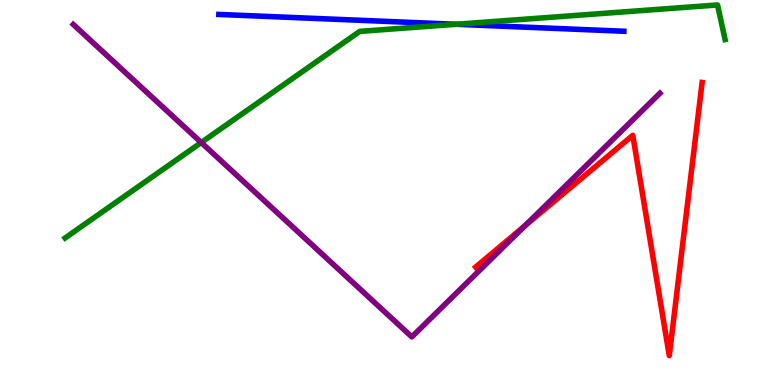[{'lines': ['blue', 'red'], 'intersections': []}, {'lines': ['green', 'red'], 'intersections': []}, {'lines': ['purple', 'red'], 'intersections': [{'x': 6.78, 'y': 4.14}]}, {'lines': ['blue', 'green'], 'intersections': [{'x': 5.88, 'y': 9.37}]}, {'lines': ['blue', 'purple'], 'intersections': []}, {'lines': ['green', 'purple'], 'intersections': [{'x': 2.6, 'y': 6.3}]}]